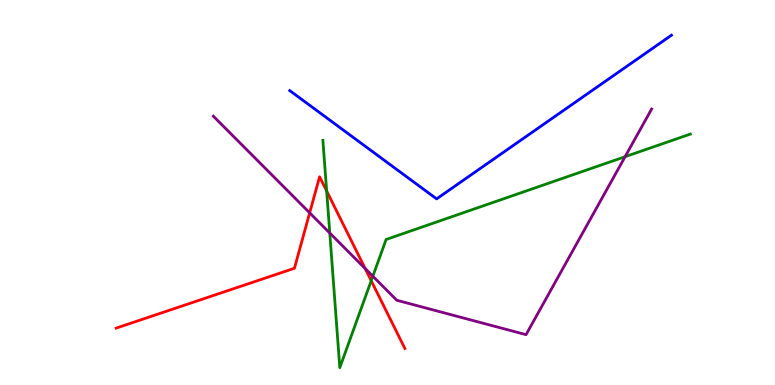[{'lines': ['blue', 'red'], 'intersections': []}, {'lines': ['green', 'red'], 'intersections': [{'x': 4.21, 'y': 5.04}, {'x': 4.79, 'y': 2.71}]}, {'lines': ['purple', 'red'], 'intersections': [{'x': 4.0, 'y': 4.47}, {'x': 4.71, 'y': 3.03}]}, {'lines': ['blue', 'green'], 'intersections': []}, {'lines': ['blue', 'purple'], 'intersections': []}, {'lines': ['green', 'purple'], 'intersections': [{'x': 4.26, 'y': 3.95}, {'x': 4.81, 'y': 2.83}, {'x': 8.07, 'y': 5.93}]}]